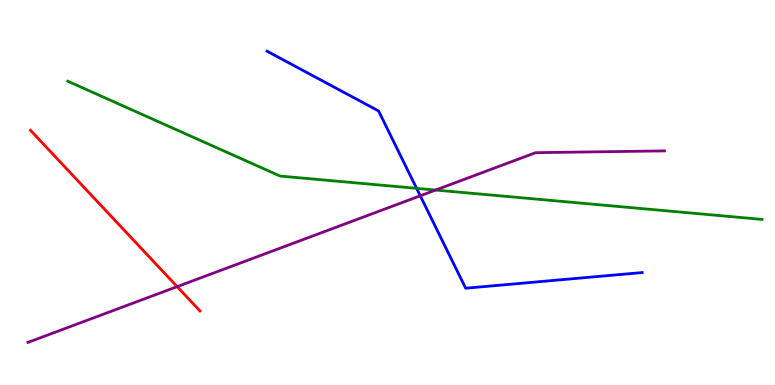[{'lines': ['blue', 'red'], 'intersections': []}, {'lines': ['green', 'red'], 'intersections': []}, {'lines': ['purple', 'red'], 'intersections': [{'x': 2.29, 'y': 2.55}]}, {'lines': ['blue', 'green'], 'intersections': [{'x': 5.38, 'y': 5.11}]}, {'lines': ['blue', 'purple'], 'intersections': [{'x': 5.42, 'y': 4.91}]}, {'lines': ['green', 'purple'], 'intersections': [{'x': 5.62, 'y': 5.06}]}]